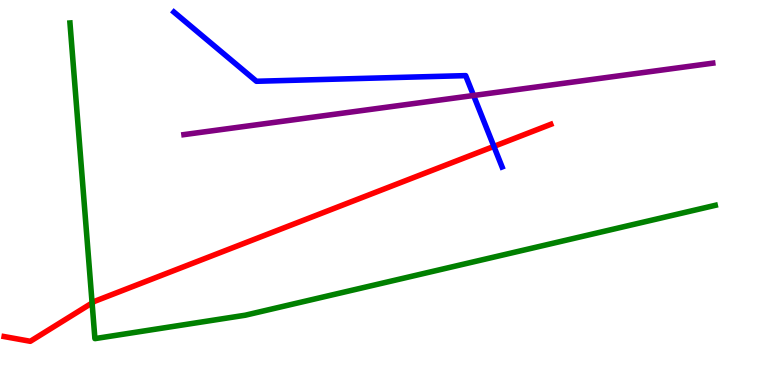[{'lines': ['blue', 'red'], 'intersections': [{'x': 6.37, 'y': 6.2}]}, {'lines': ['green', 'red'], 'intersections': [{'x': 1.19, 'y': 2.13}]}, {'lines': ['purple', 'red'], 'intersections': []}, {'lines': ['blue', 'green'], 'intersections': []}, {'lines': ['blue', 'purple'], 'intersections': [{'x': 6.11, 'y': 7.52}]}, {'lines': ['green', 'purple'], 'intersections': []}]